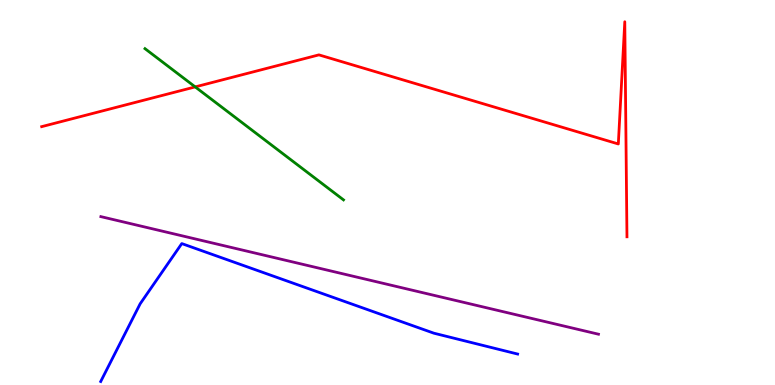[{'lines': ['blue', 'red'], 'intersections': []}, {'lines': ['green', 'red'], 'intersections': [{'x': 2.52, 'y': 7.74}]}, {'lines': ['purple', 'red'], 'intersections': []}, {'lines': ['blue', 'green'], 'intersections': []}, {'lines': ['blue', 'purple'], 'intersections': []}, {'lines': ['green', 'purple'], 'intersections': []}]